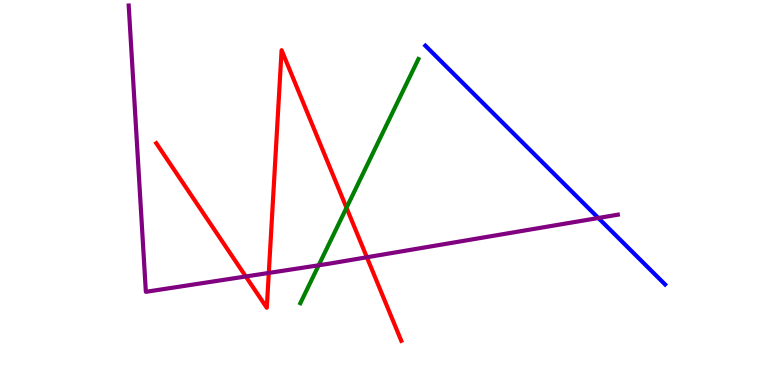[{'lines': ['blue', 'red'], 'intersections': []}, {'lines': ['green', 'red'], 'intersections': [{'x': 4.47, 'y': 4.6}]}, {'lines': ['purple', 'red'], 'intersections': [{'x': 3.17, 'y': 2.82}, {'x': 3.47, 'y': 2.91}, {'x': 4.73, 'y': 3.32}]}, {'lines': ['blue', 'green'], 'intersections': []}, {'lines': ['blue', 'purple'], 'intersections': [{'x': 7.72, 'y': 4.34}]}, {'lines': ['green', 'purple'], 'intersections': [{'x': 4.11, 'y': 3.11}]}]